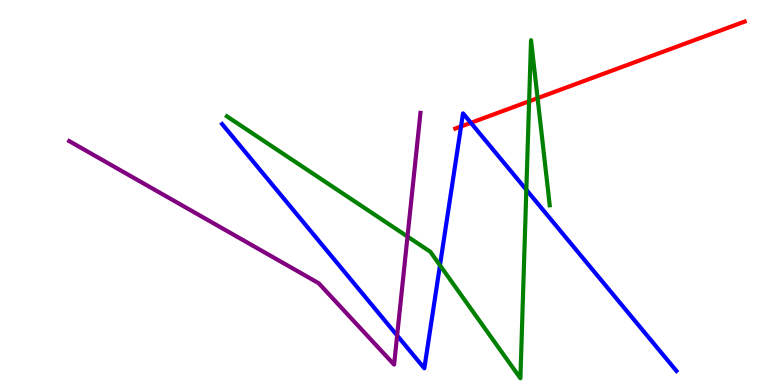[{'lines': ['blue', 'red'], 'intersections': [{'x': 5.95, 'y': 6.72}, {'x': 6.08, 'y': 6.81}]}, {'lines': ['green', 'red'], 'intersections': [{'x': 6.83, 'y': 7.37}, {'x': 6.94, 'y': 7.45}]}, {'lines': ['purple', 'red'], 'intersections': []}, {'lines': ['blue', 'green'], 'intersections': [{'x': 5.68, 'y': 3.11}, {'x': 6.79, 'y': 5.07}]}, {'lines': ['blue', 'purple'], 'intersections': [{'x': 5.12, 'y': 1.29}]}, {'lines': ['green', 'purple'], 'intersections': [{'x': 5.26, 'y': 3.86}]}]